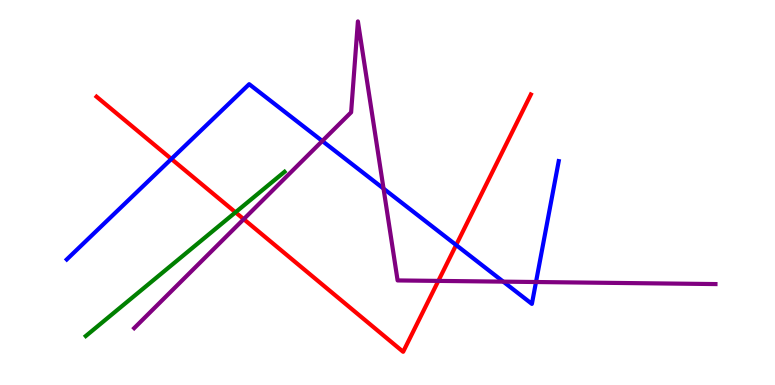[{'lines': ['blue', 'red'], 'intersections': [{'x': 2.21, 'y': 5.87}, {'x': 5.89, 'y': 3.64}]}, {'lines': ['green', 'red'], 'intersections': [{'x': 3.04, 'y': 4.49}]}, {'lines': ['purple', 'red'], 'intersections': [{'x': 3.14, 'y': 4.31}, {'x': 5.66, 'y': 2.7}]}, {'lines': ['blue', 'green'], 'intersections': []}, {'lines': ['blue', 'purple'], 'intersections': [{'x': 4.16, 'y': 6.34}, {'x': 4.95, 'y': 5.1}, {'x': 6.49, 'y': 2.68}, {'x': 6.92, 'y': 2.67}]}, {'lines': ['green', 'purple'], 'intersections': []}]